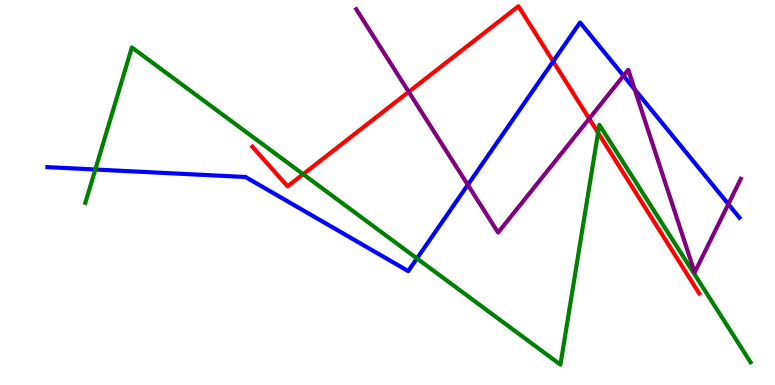[{'lines': ['blue', 'red'], 'intersections': [{'x': 7.14, 'y': 8.41}]}, {'lines': ['green', 'red'], 'intersections': [{'x': 3.91, 'y': 5.48}, {'x': 7.72, 'y': 6.55}]}, {'lines': ['purple', 'red'], 'intersections': [{'x': 5.27, 'y': 7.61}, {'x': 7.6, 'y': 6.92}]}, {'lines': ['blue', 'green'], 'intersections': [{'x': 1.23, 'y': 5.6}, {'x': 5.38, 'y': 3.29}]}, {'lines': ['blue', 'purple'], 'intersections': [{'x': 6.04, 'y': 5.2}, {'x': 8.05, 'y': 8.03}, {'x': 8.19, 'y': 7.68}, {'x': 9.4, 'y': 4.7}]}, {'lines': ['green', 'purple'], 'intersections': []}]